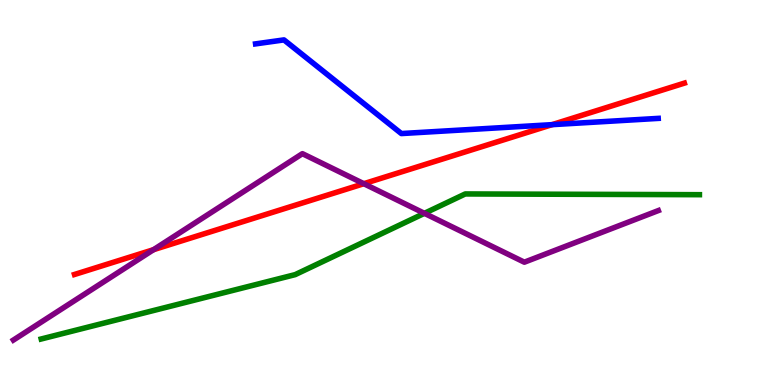[{'lines': ['blue', 'red'], 'intersections': [{'x': 7.12, 'y': 6.76}]}, {'lines': ['green', 'red'], 'intersections': []}, {'lines': ['purple', 'red'], 'intersections': [{'x': 1.98, 'y': 3.51}, {'x': 4.69, 'y': 5.23}]}, {'lines': ['blue', 'green'], 'intersections': []}, {'lines': ['blue', 'purple'], 'intersections': []}, {'lines': ['green', 'purple'], 'intersections': [{'x': 5.48, 'y': 4.46}]}]